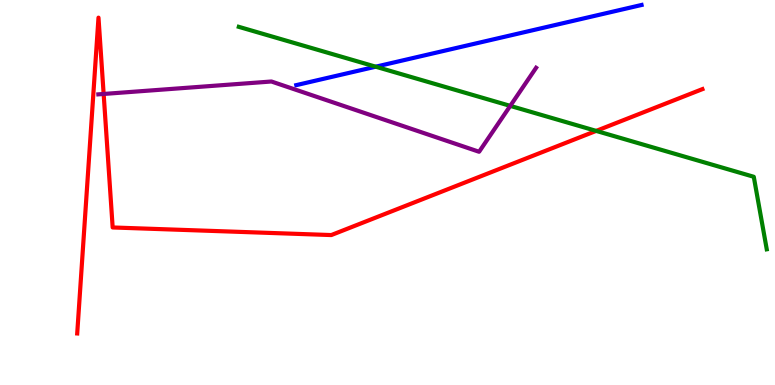[{'lines': ['blue', 'red'], 'intersections': []}, {'lines': ['green', 'red'], 'intersections': [{'x': 7.69, 'y': 6.6}]}, {'lines': ['purple', 'red'], 'intersections': [{'x': 1.34, 'y': 7.56}]}, {'lines': ['blue', 'green'], 'intersections': [{'x': 4.85, 'y': 8.27}]}, {'lines': ['blue', 'purple'], 'intersections': []}, {'lines': ['green', 'purple'], 'intersections': [{'x': 6.58, 'y': 7.25}]}]